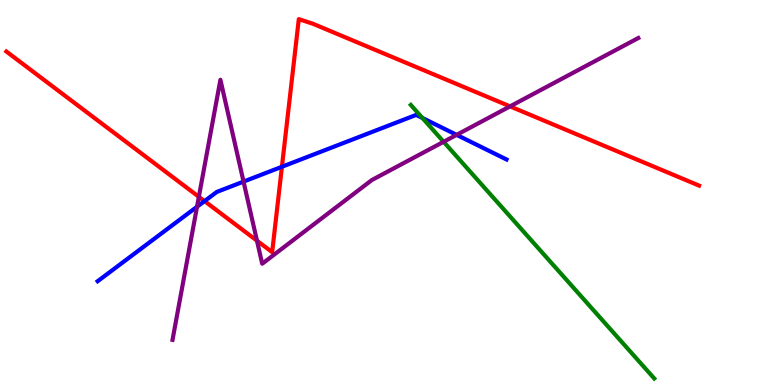[{'lines': ['blue', 'red'], 'intersections': [{'x': 2.64, 'y': 4.78}, {'x': 3.64, 'y': 5.67}]}, {'lines': ['green', 'red'], 'intersections': []}, {'lines': ['purple', 'red'], 'intersections': [{'x': 2.57, 'y': 4.89}, {'x': 3.32, 'y': 3.75}, {'x': 6.58, 'y': 7.24}]}, {'lines': ['blue', 'green'], 'intersections': [{'x': 5.45, 'y': 6.94}]}, {'lines': ['blue', 'purple'], 'intersections': [{'x': 2.54, 'y': 4.63}, {'x': 3.14, 'y': 5.28}, {'x': 5.89, 'y': 6.5}]}, {'lines': ['green', 'purple'], 'intersections': [{'x': 5.72, 'y': 6.32}]}]